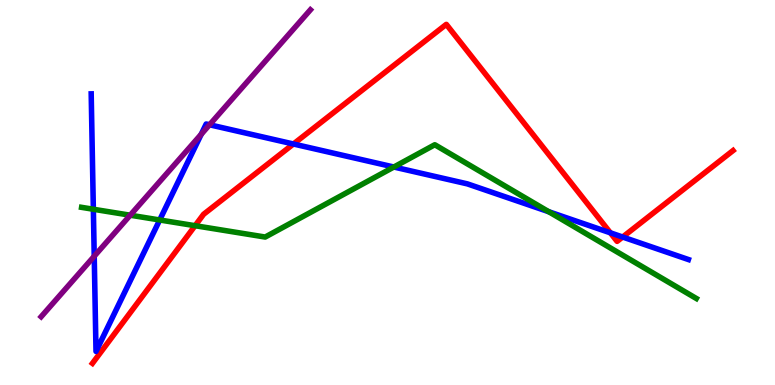[{'lines': ['blue', 'red'], 'intersections': [{'x': 3.79, 'y': 6.26}, {'x': 7.88, 'y': 3.95}, {'x': 8.03, 'y': 3.84}]}, {'lines': ['green', 'red'], 'intersections': [{'x': 2.52, 'y': 4.14}]}, {'lines': ['purple', 'red'], 'intersections': []}, {'lines': ['blue', 'green'], 'intersections': [{'x': 1.2, 'y': 4.56}, {'x': 2.06, 'y': 4.29}, {'x': 5.08, 'y': 5.66}, {'x': 7.08, 'y': 4.5}]}, {'lines': ['blue', 'purple'], 'intersections': [{'x': 1.22, 'y': 3.34}, {'x': 2.6, 'y': 6.51}, {'x': 2.7, 'y': 6.76}]}, {'lines': ['green', 'purple'], 'intersections': [{'x': 1.68, 'y': 4.41}]}]